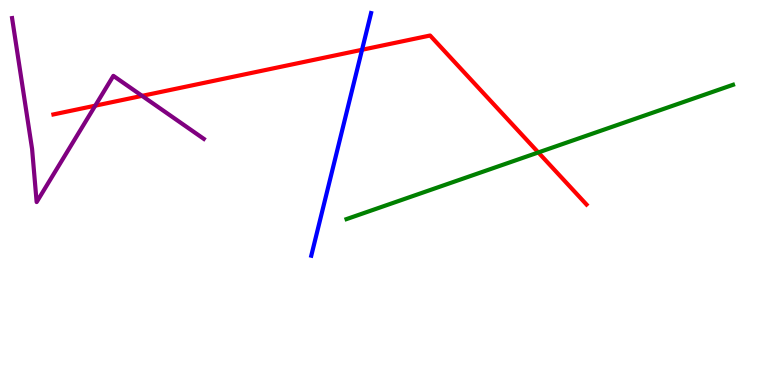[{'lines': ['blue', 'red'], 'intersections': [{'x': 4.67, 'y': 8.71}]}, {'lines': ['green', 'red'], 'intersections': [{'x': 6.95, 'y': 6.04}]}, {'lines': ['purple', 'red'], 'intersections': [{'x': 1.23, 'y': 7.26}, {'x': 1.83, 'y': 7.51}]}, {'lines': ['blue', 'green'], 'intersections': []}, {'lines': ['blue', 'purple'], 'intersections': []}, {'lines': ['green', 'purple'], 'intersections': []}]